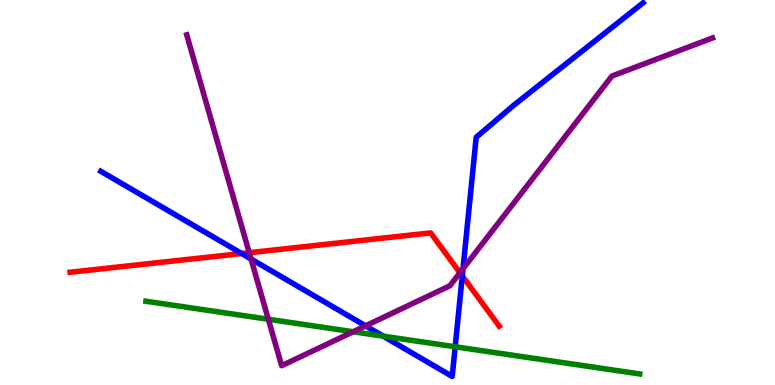[{'lines': ['blue', 'red'], 'intersections': [{'x': 3.12, 'y': 3.41}, {'x': 5.96, 'y': 2.83}]}, {'lines': ['green', 'red'], 'intersections': []}, {'lines': ['purple', 'red'], 'intersections': [{'x': 3.22, 'y': 3.44}, {'x': 5.93, 'y': 2.92}]}, {'lines': ['blue', 'green'], 'intersections': [{'x': 4.95, 'y': 1.27}, {'x': 5.87, 'y': 0.993}]}, {'lines': ['blue', 'purple'], 'intersections': [{'x': 3.24, 'y': 3.27}, {'x': 4.72, 'y': 1.54}, {'x': 5.97, 'y': 3.02}]}, {'lines': ['green', 'purple'], 'intersections': [{'x': 3.46, 'y': 1.71}, {'x': 4.56, 'y': 1.38}]}]